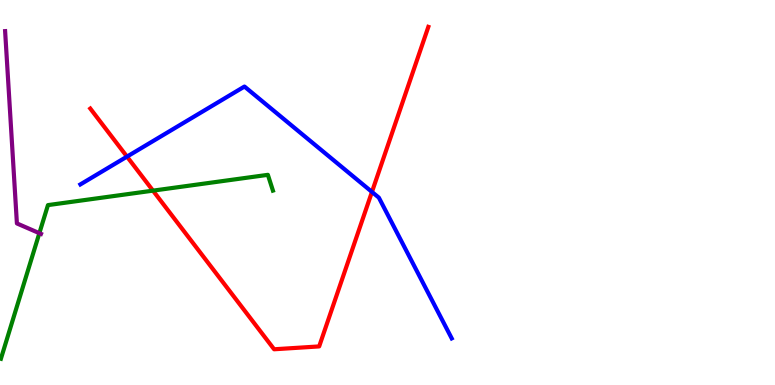[{'lines': ['blue', 'red'], 'intersections': [{'x': 1.64, 'y': 5.93}, {'x': 4.8, 'y': 5.01}]}, {'lines': ['green', 'red'], 'intersections': [{'x': 1.97, 'y': 5.05}]}, {'lines': ['purple', 'red'], 'intersections': []}, {'lines': ['blue', 'green'], 'intersections': []}, {'lines': ['blue', 'purple'], 'intersections': []}, {'lines': ['green', 'purple'], 'intersections': [{'x': 0.508, 'y': 3.94}]}]